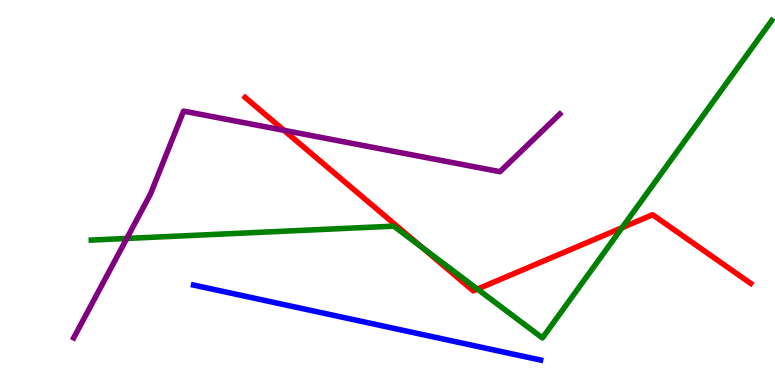[{'lines': ['blue', 'red'], 'intersections': []}, {'lines': ['green', 'red'], 'intersections': [{'x': 5.45, 'y': 3.57}, {'x': 6.16, 'y': 2.49}, {'x': 8.03, 'y': 4.09}]}, {'lines': ['purple', 'red'], 'intersections': [{'x': 3.66, 'y': 6.61}]}, {'lines': ['blue', 'green'], 'intersections': []}, {'lines': ['blue', 'purple'], 'intersections': []}, {'lines': ['green', 'purple'], 'intersections': [{'x': 1.64, 'y': 3.81}]}]